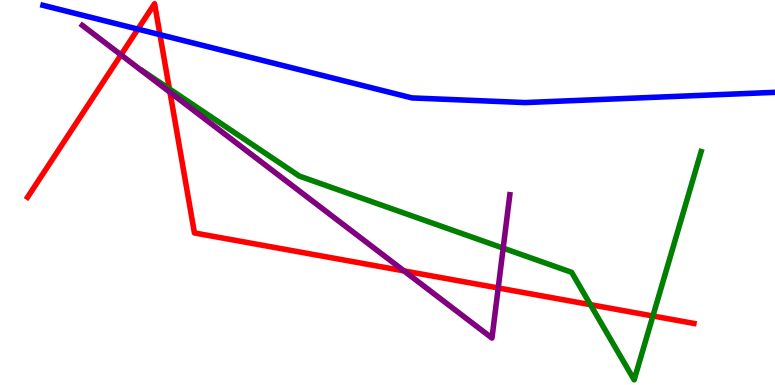[{'lines': ['blue', 'red'], 'intersections': [{'x': 1.78, 'y': 9.24}, {'x': 2.06, 'y': 9.1}]}, {'lines': ['green', 'red'], 'intersections': [{'x': 2.19, 'y': 7.69}, {'x': 7.62, 'y': 2.09}, {'x': 8.42, 'y': 1.79}]}, {'lines': ['purple', 'red'], 'intersections': [{'x': 1.56, 'y': 8.57}, {'x': 2.19, 'y': 7.6}, {'x': 5.21, 'y': 2.96}, {'x': 6.43, 'y': 2.52}]}, {'lines': ['blue', 'green'], 'intersections': []}, {'lines': ['blue', 'purple'], 'intersections': []}, {'lines': ['green', 'purple'], 'intersections': [{'x': 6.49, 'y': 3.56}]}]